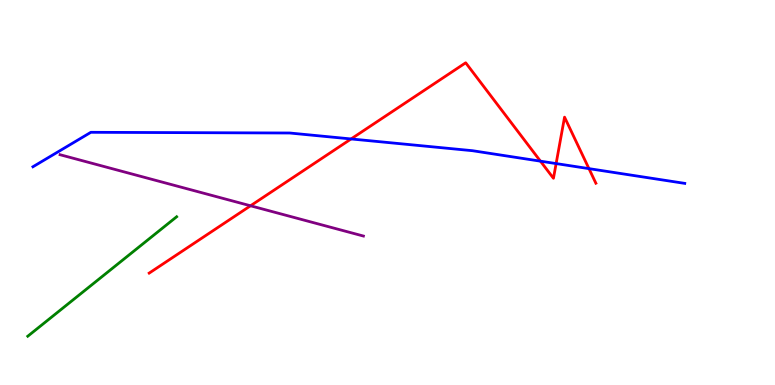[{'lines': ['blue', 'red'], 'intersections': [{'x': 4.53, 'y': 6.39}, {'x': 6.97, 'y': 5.81}, {'x': 7.18, 'y': 5.75}, {'x': 7.6, 'y': 5.62}]}, {'lines': ['green', 'red'], 'intersections': []}, {'lines': ['purple', 'red'], 'intersections': [{'x': 3.23, 'y': 4.66}]}, {'lines': ['blue', 'green'], 'intersections': []}, {'lines': ['blue', 'purple'], 'intersections': []}, {'lines': ['green', 'purple'], 'intersections': []}]